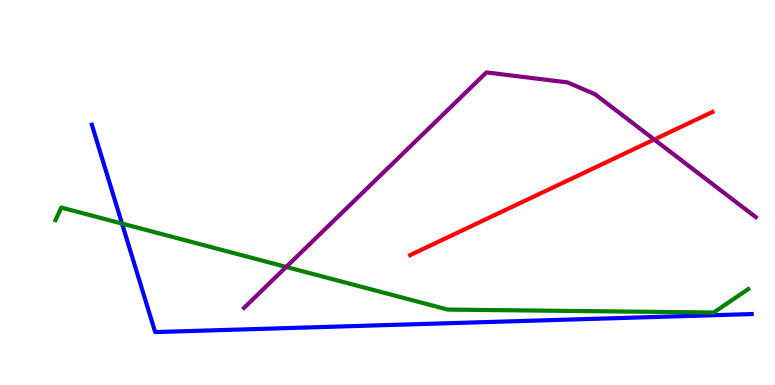[{'lines': ['blue', 'red'], 'intersections': []}, {'lines': ['green', 'red'], 'intersections': []}, {'lines': ['purple', 'red'], 'intersections': [{'x': 8.44, 'y': 6.38}]}, {'lines': ['blue', 'green'], 'intersections': [{'x': 1.57, 'y': 4.19}]}, {'lines': ['blue', 'purple'], 'intersections': []}, {'lines': ['green', 'purple'], 'intersections': [{'x': 3.69, 'y': 3.07}]}]